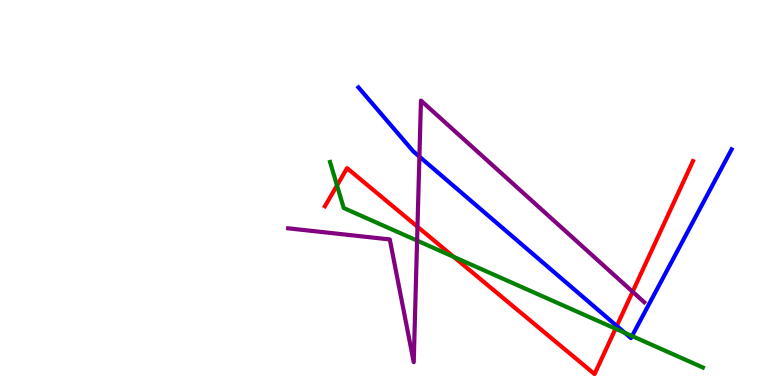[{'lines': ['blue', 'red'], 'intersections': [{'x': 7.96, 'y': 1.53}]}, {'lines': ['green', 'red'], 'intersections': [{'x': 4.35, 'y': 5.18}, {'x': 5.85, 'y': 3.33}, {'x': 7.94, 'y': 1.46}]}, {'lines': ['purple', 'red'], 'intersections': [{'x': 5.39, 'y': 4.11}, {'x': 8.16, 'y': 2.42}]}, {'lines': ['blue', 'green'], 'intersections': [{'x': 8.06, 'y': 1.36}, {'x': 8.16, 'y': 1.27}]}, {'lines': ['blue', 'purple'], 'intersections': [{'x': 5.41, 'y': 5.93}]}, {'lines': ['green', 'purple'], 'intersections': [{'x': 5.38, 'y': 3.75}]}]